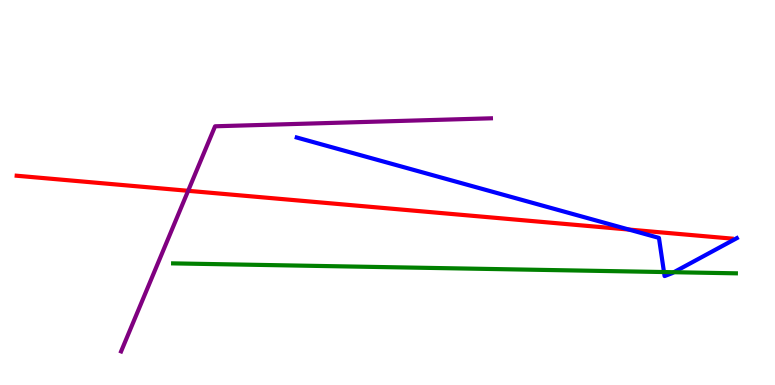[{'lines': ['blue', 'red'], 'intersections': [{'x': 8.11, 'y': 4.04}]}, {'lines': ['green', 'red'], 'intersections': []}, {'lines': ['purple', 'red'], 'intersections': [{'x': 2.43, 'y': 5.04}]}, {'lines': ['blue', 'green'], 'intersections': [{'x': 8.57, 'y': 2.93}, {'x': 8.69, 'y': 2.93}]}, {'lines': ['blue', 'purple'], 'intersections': []}, {'lines': ['green', 'purple'], 'intersections': []}]